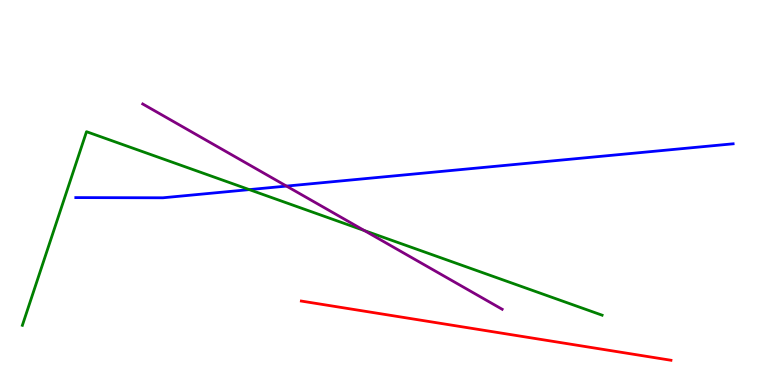[{'lines': ['blue', 'red'], 'intersections': []}, {'lines': ['green', 'red'], 'intersections': []}, {'lines': ['purple', 'red'], 'intersections': []}, {'lines': ['blue', 'green'], 'intersections': [{'x': 3.22, 'y': 5.08}]}, {'lines': ['blue', 'purple'], 'intersections': [{'x': 3.7, 'y': 5.17}]}, {'lines': ['green', 'purple'], 'intersections': [{'x': 4.7, 'y': 4.01}]}]